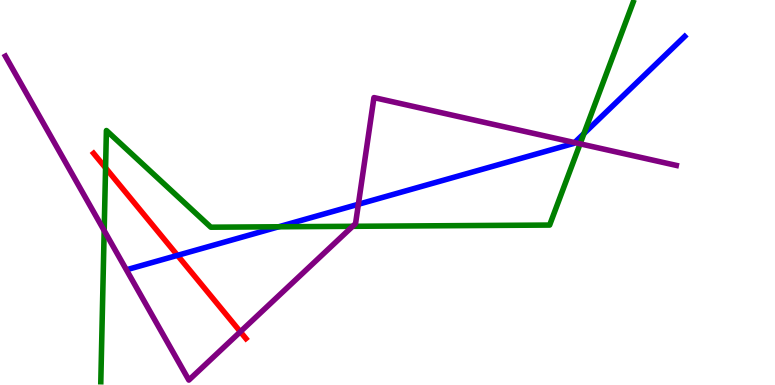[{'lines': ['blue', 'red'], 'intersections': [{'x': 2.29, 'y': 3.37}]}, {'lines': ['green', 'red'], 'intersections': [{'x': 1.36, 'y': 5.64}]}, {'lines': ['purple', 'red'], 'intersections': [{'x': 3.1, 'y': 1.38}]}, {'lines': ['blue', 'green'], 'intersections': [{'x': 3.6, 'y': 4.11}, {'x': 7.53, 'y': 6.53}]}, {'lines': ['blue', 'purple'], 'intersections': [{'x': 4.62, 'y': 4.69}, {'x': 7.41, 'y': 6.3}]}, {'lines': ['green', 'purple'], 'intersections': [{'x': 1.34, 'y': 4.01}, {'x': 4.55, 'y': 4.12}, {'x': 7.49, 'y': 6.26}]}]